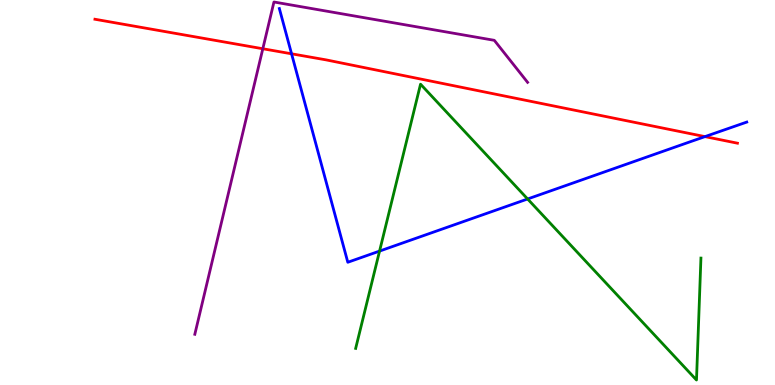[{'lines': ['blue', 'red'], 'intersections': [{'x': 3.76, 'y': 8.6}, {'x': 9.1, 'y': 6.45}]}, {'lines': ['green', 'red'], 'intersections': []}, {'lines': ['purple', 'red'], 'intersections': [{'x': 3.39, 'y': 8.73}]}, {'lines': ['blue', 'green'], 'intersections': [{'x': 4.9, 'y': 3.48}, {'x': 6.81, 'y': 4.83}]}, {'lines': ['blue', 'purple'], 'intersections': []}, {'lines': ['green', 'purple'], 'intersections': []}]